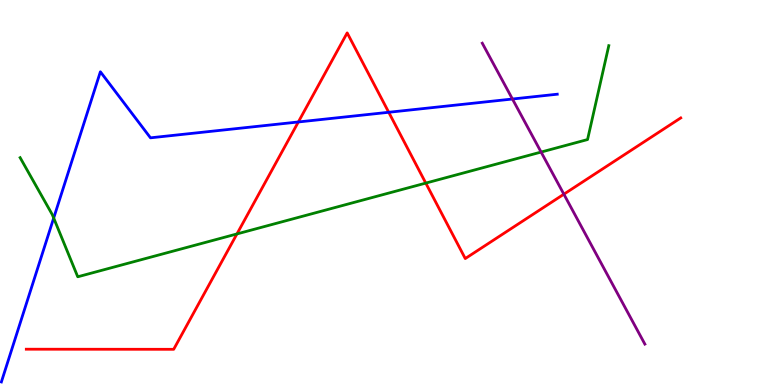[{'lines': ['blue', 'red'], 'intersections': [{'x': 3.85, 'y': 6.83}, {'x': 5.02, 'y': 7.08}]}, {'lines': ['green', 'red'], 'intersections': [{'x': 3.06, 'y': 3.92}, {'x': 5.49, 'y': 5.24}]}, {'lines': ['purple', 'red'], 'intersections': [{'x': 7.28, 'y': 4.96}]}, {'lines': ['blue', 'green'], 'intersections': [{'x': 0.693, 'y': 4.34}]}, {'lines': ['blue', 'purple'], 'intersections': [{'x': 6.61, 'y': 7.43}]}, {'lines': ['green', 'purple'], 'intersections': [{'x': 6.98, 'y': 6.05}]}]